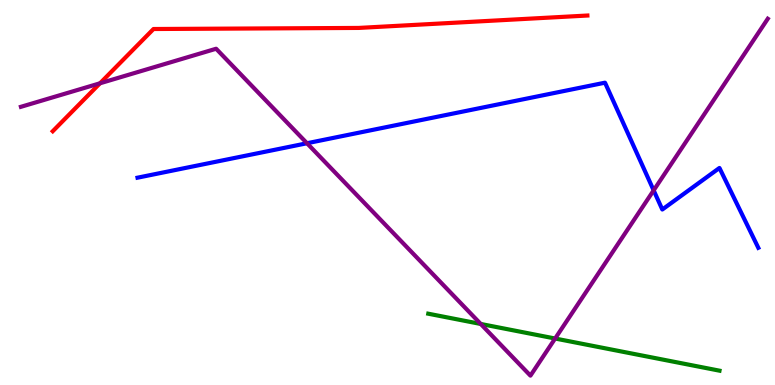[{'lines': ['blue', 'red'], 'intersections': []}, {'lines': ['green', 'red'], 'intersections': []}, {'lines': ['purple', 'red'], 'intersections': [{'x': 1.29, 'y': 7.84}]}, {'lines': ['blue', 'green'], 'intersections': []}, {'lines': ['blue', 'purple'], 'intersections': [{'x': 3.96, 'y': 6.28}, {'x': 8.43, 'y': 5.06}]}, {'lines': ['green', 'purple'], 'intersections': [{'x': 6.2, 'y': 1.59}, {'x': 7.16, 'y': 1.21}]}]